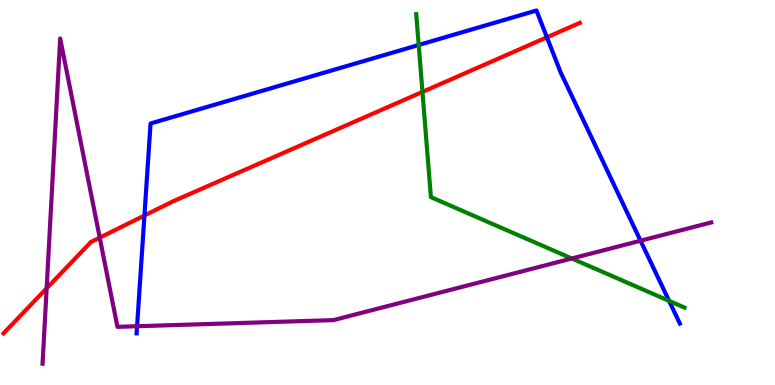[{'lines': ['blue', 'red'], 'intersections': [{'x': 1.86, 'y': 4.4}, {'x': 7.06, 'y': 9.03}]}, {'lines': ['green', 'red'], 'intersections': [{'x': 5.45, 'y': 7.61}]}, {'lines': ['purple', 'red'], 'intersections': [{'x': 0.602, 'y': 2.51}, {'x': 1.29, 'y': 3.83}]}, {'lines': ['blue', 'green'], 'intersections': [{'x': 5.4, 'y': 8.83}, {'x': 8.63, 'y': 2.19}]}, {'lines': ['blue', 'purple'], 'intersections': [{'x': 1.77, 'y': 1.53}, {'x': 8.26, 'y': 3.75}]}, {'lines': ['green', 'purple'], 'intersections': [{'x': 7.38, 'y': 3.29}]}]